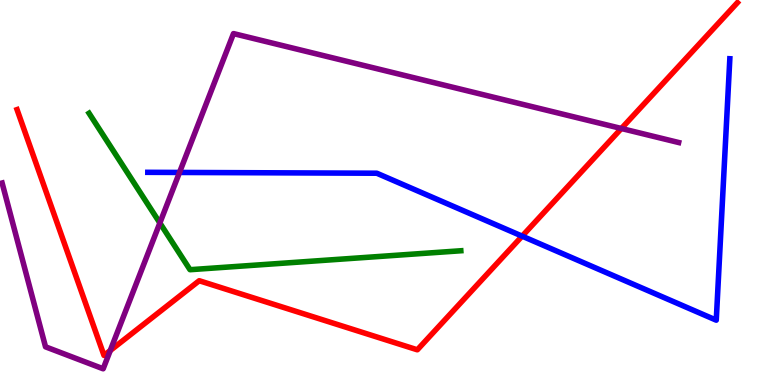[{'lines': ['blue', 'red'], 'intersections': [{'x': 6.74, 'y': 3.87}]}, {'lines': ['green', 'red'], 'intersections': []}, {'lines': ['purple', 'red'], 'intersections': [{'x': 1.42, 'y': 0.896}, {'x': 8.02, 'y': 6.66}]}, {'lines': ['blue', 'green'], 'intersections': []}, {'lines': ['blue', 'purple'], 'intersections': [{'x': 2.32, 'y': 5.52}]}, {'lines': ['green', 'purple'], 'intersections': [{'x': 2.06, 'y': 4.21}]}]